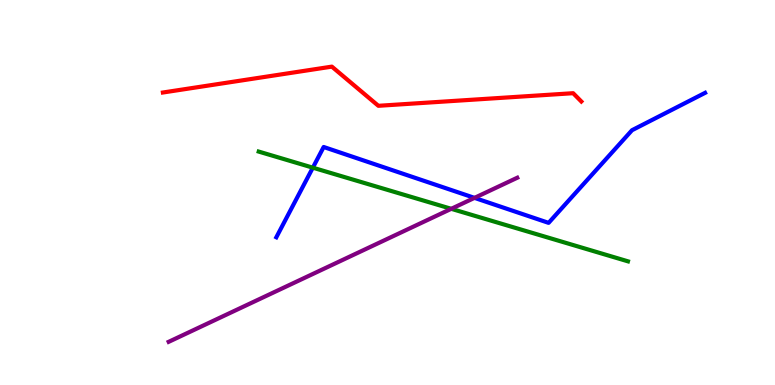[{'lines': ['blue', 'red'], 'intersections': []}, {'lines': ['green', 'red'], 'intersections': []}, {'lines': ['purple', 'red'], 'intersections': []}, {'lines': ['blue', 'green'], 'intersections': [{'x': 4.04, 'y': 5.64}]}, {'lines': ['blue', 'purple'], 'intersections': [{'x': 6.12, 'y': 4.86}]}, {'lines': ['green', 'purple'], 'intersections': [{'x': 5.82, 'y': 4.58}]}]